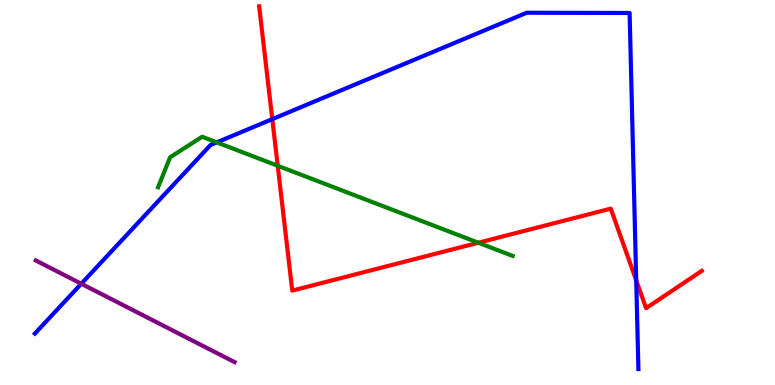[{'lines': ['blue', 'red'], 'intersections': [{'x': 3.51, 'y': 6.91}, {'x': 8.21, 'y': 2.72}]}, {'lines': ['green', 'red'], 'intersections': [{'x': 3.58, 'y': 5.69}, {'x': 6.17, 'y': 3.7}]}, {'lines': ['purple', 'red'], 'intersections': []}, {'lines': ['blue', 'green'], 'intersections': [{'x': 2.8, 'y': 6.3}]}, {'lines': ['blue', 'purple'], 'intersections': [{'x': 1.05, 'y': 2.63}]}, {'lines': ['green', 'purple'], 'intersections': []}]